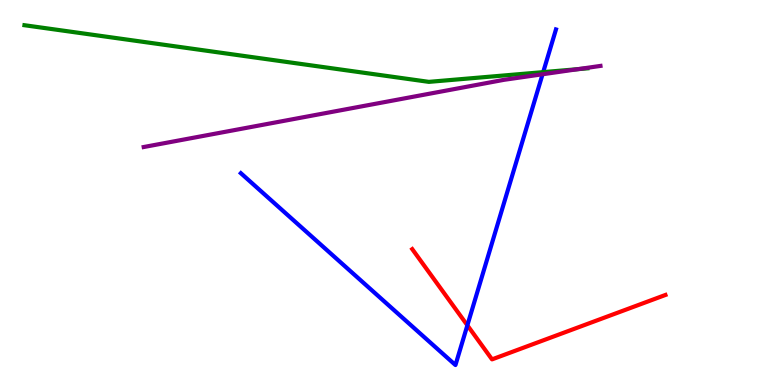[{'lines': ['blue', 'red'], 'intersections': [{'x': 6.03, 'y': 1.55}]}, {'lines': ['green', 'red'], 'intersections': []}, {'lines': ['purple', 'red'], 'intersections': []}, {'lines': ['blue', 'green'], 'intersections': [{'x': 7.01, 'y': 8.13}]}, {'lines': ['blue', 'purple'], 'intersections': [{'x': 7.0, 'y': 8.07}]}, {'lines': ['green', 'purple'], 'intersections': [{'x': 7.46, 'y': 8.2}]}]